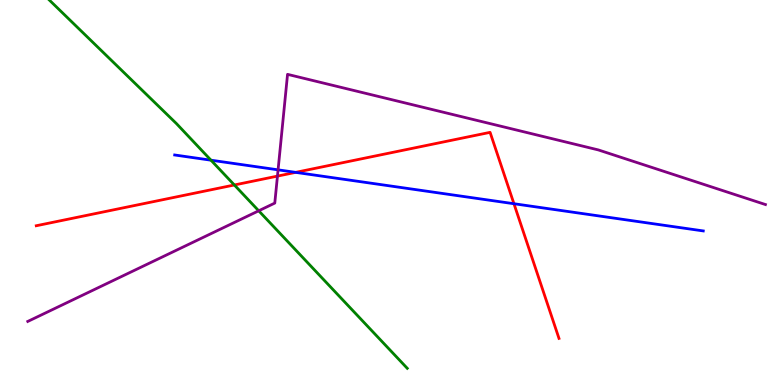[{'lines': ['blue', 'red'], 'intersections': [{'x': 3.81, 'y': 5.52}, {'x': 6.63, 'y': 4.71}]}, {'lines': ['green', 'red'], 'intersections': [{'x': 3.02, 'y': 5.2}]}, {'lines': ['purple', 'red'], 'intersections': [{'x': 3.58, 'y': 5.43}]}, {'lines': ['blue', 'green'], 'intersections': [{'x': 2.72, 'y': 5.84}]}, {'lines': ['blue', 'purple'], 'intersections': [{'x': 3.59, 'y': 5.59}]}, {'lines': ['green', 'purple'], 'intersections': [{'x': 3.34, 'y': 4.52}]}]